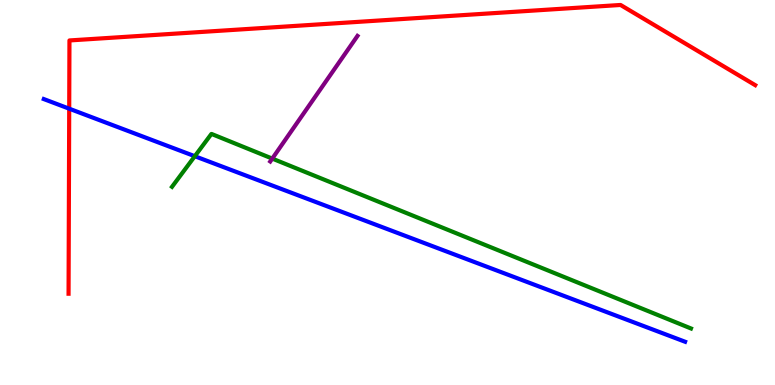[{'lines': ['blue', 'red'], 'intersections': [{'x': 0.893, 'y': 7.18}]}, {'lines': ['green', 'red'], 'intersections': []}, {'lines': ['purple', 'red'], 'intersections': []}, {'lines': ['blue', 'green'], 'intersections': [{'x': 2.51, 'y': 5.94}]}, {'lines': ['blue', 'purple'], 'intersections': []}, {'lines': ['green', 'purple'], 'intersections': [{'x': 3.51, 'y': 5.88}]}]